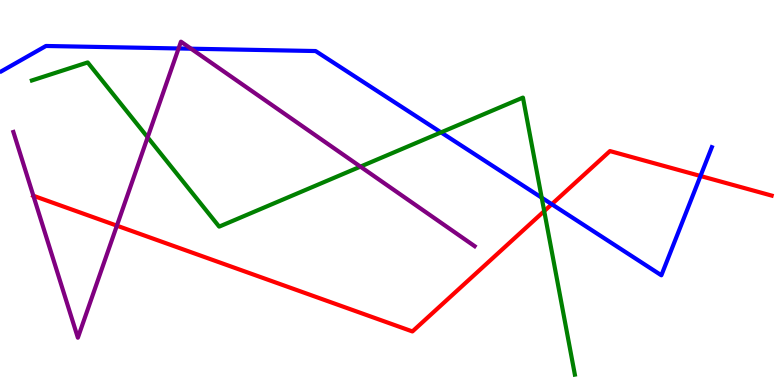[{'lines': ['blue', 'red'], 'intersections': [{'x': 7.12, 'y': 4.7}, {'x': 9.04, 'y': 5.43}]}, {'lines': ['green', 'red'], 'intersections': [{'x': 7.02, 'y': 4.52}]}, {'lines': ['purple', 'red'], 'intersections': [{'x': 0.431, 'y': 4.92}, {'x': 1.51, 'y': 4.14}]}, {'lines': ['blue', 'green'], 'intersections': [{'x': 5.69, 'y': 6.56}, {'x': 6.99, 'y': 4.87}]}, {'lines': ['blue', 'purple'], 'intersections': [{'x': 2.3, 'y': 8.74}, {'x': 2.47, 'y': 8.74}]}, {'lines': ['green', 'purple'], 'intersections': [{'x': 1.91, 'y': 6.43}, {'x': 4.65, 'y': 5.67}]}]